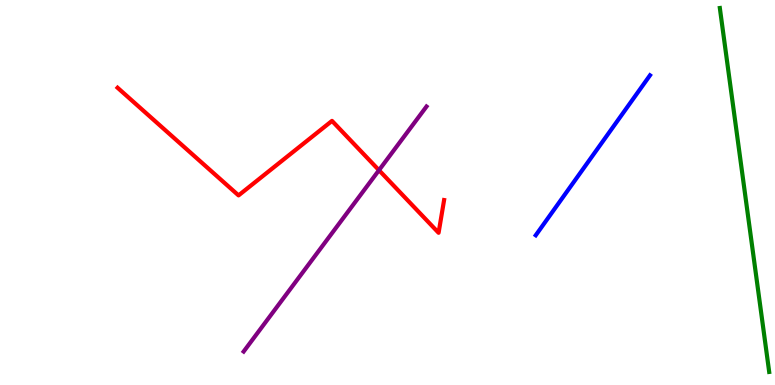[{'lines': ['blue', 'red'], 'intersections': []}, {'lines': ['green', 'red'], 'intersections': []}, {'lines': ['purple', 'red'], 'intersections': [{'x': 4.89, 'y': 5.58}]}, {'lines': ['blue', 'green'], 'intersections': []}, {'lines': ['blue', 'purple'], 'intersections': []}, {'lines': ['green', 'purple'], 'intersections': []}]